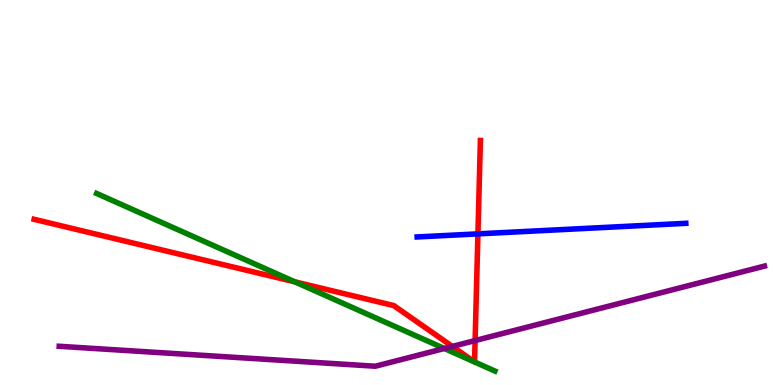[{'lines': ['blue', 'red'], 'intersections': [{'x': 6.17, 'y': 3.93}]}, {'lines': ['green', 'red'], 'intersections': [{'x': 3.8, 'y': 2.68}]}, {'lines': ['purple', 'red'], 'intersections': [{'x': 5.84, 'y': 1.0}, {'x': 6.13, 'y': 1.15}]}, {'lines': ['blue', 'green'], 'intersections': []}, {'lines': ['blue', 'purple'], 'intersections': []}, {'lines': ['green', 'purple'], 'intersections': [{'x': 5.73, 'y': 0.948}]}]